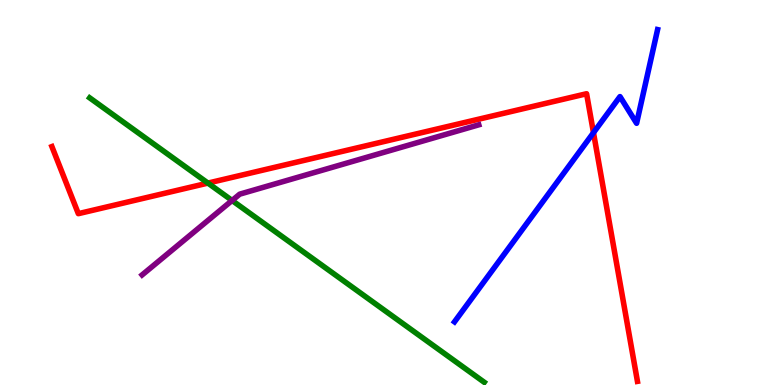[{'lines': ['blue', 'red'], 'intersections': [{'x': 7.66, 'y': 6.55}]}, {'lines': ['green', 'red'], 'intersections': [{'x': 2.68, 'y': 5.24}]}, {'lines': ['purple', 'red'], 'intersections': []}, {'lines': ['blue', 'green'], 'intersections': []}, {'lines': ['blue', 'purple'], 'intersections': []}, {'lines': ['green', 'purple'], 'intersections': [{'x': 2.99, 'y': 4.79}]}]